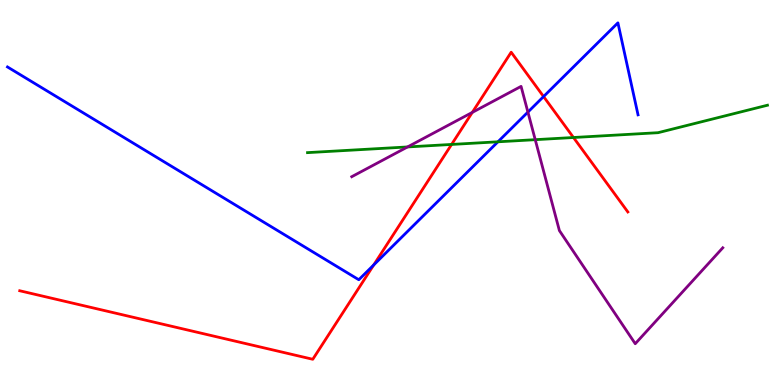[{'lines': ['blue', 'red'], 'intersections': [{'x': 4.82, 'y': 3.12}, {'x': 7.01, 'y': 7.49}]}, {'lines': ['green', 'red'], 'intersections': [{'x': 5.83, 'y': 6.25}, {'x': 7.4, 'y': 6.43}]}, {'lines': ['purple', 'red'], 'intersections': [{'x': 6.09, 'y': 7.08}]}, {'lines': ['blue', 'green'], 'intersections': [{'x': 6.43, 'y': 6.32}]}, {'lines': ['blue', 'purple'], 'intersections': [{'x': 6.81, 'y': 7.09}]}, {'lines': ['green', 'purple'], 'intersections': [{'x': 5.26, 'y': 6.18}, {'x': 6.91, 'y': 6.37}]}]